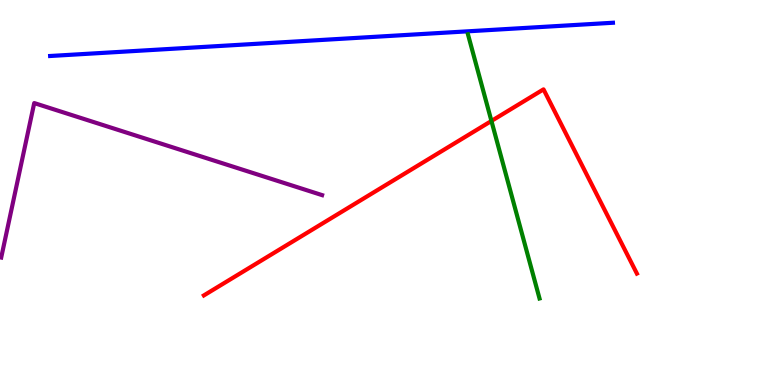[{'lines': ['blue', 'red'], 'intersections': []}, {'lines': ['green', 'red'], 'intersections': [{'x': 6.34, 'y': 6.86}]}, {'lines': ['purple', 'red'], 'intersections': []}, {'lines': ['blue', 'green'], 'intersections': []}, {'lines': ['blue', 'purple'], 'intersections': []}, {'lines': ['green', 'purple'], 'intersections': []}]